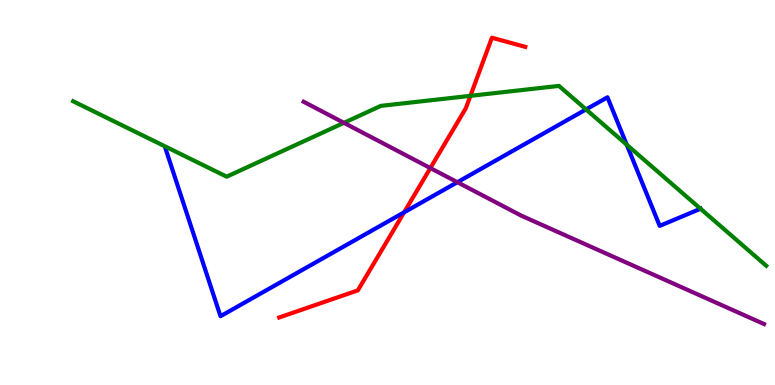[{'lines': ['blue', 'red'], 'intersections': [{'x': 5.21, 'y': 4.48}]}, {'lines': ['green', 'red'], 'intersections': [{'x': 6.07, 'y': 7.51}]}, {'lines': ['purple', 'red'], 'intersections': [{'x': 5.55, 'y': 5.63}]}, {'lines': ['blue', 'green'], 'intersections': [{'x': 7.56, 'y': 7.16}, {'x': 8.09, 'y': 6.24}, {'x': 9.04, 'y': 4.58}]}, {'lines': ['blue', 'purple'], 'intersections': [{'x': 5.9, 'y': 5.27}]}, {'lines': ['green', 'purple'], 'intersections': [{'x': 4.44, 'y': 6.81}]}]